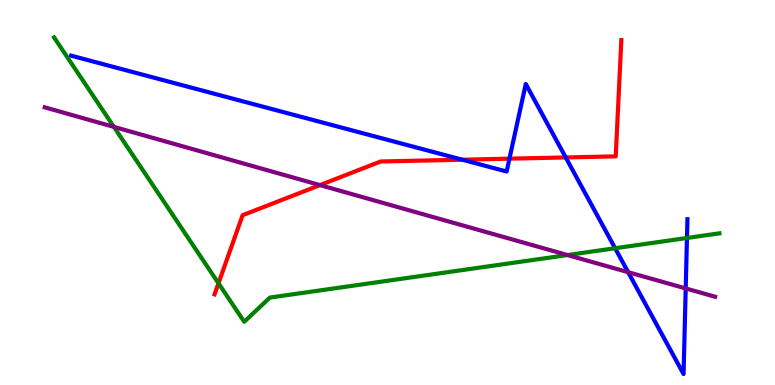[{'lines': ['blue', 'red'], 'intersections': [{'x': 5.96, 'y': 5.85}, {'x': 6.57, 'y': 5.88}, {'x': 7.3, 'y': 5.91}]}, {'lines': ['green', 'red'], 'intersections': [{'x': 2.82, 'y': 2.64}]}, {'lines': ['purple', 'red'], 'intersections': [{'x': 4.13, 'y': 5.19}]}, {'lines': ['blue', 'green'], 'intersections': [{'x': 7.94, 'y': 3.55}, {'x': 8.86, 'y': 3.82}]}, {'lines': ['blue', 'purple'], 'intersections': [{'x': 8.11, 'y': 2.93}, {'x': 8.85, 'y': 2.51}]}, {'lines': ['green', 'purple'], 'intersections': [{'x': 1.47, 'y': 6.7}, {'x': 7.32, 'y': 3.38}]}]